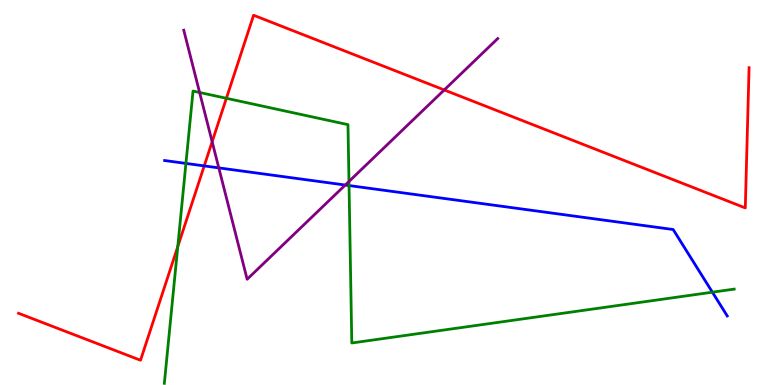[{'lines': ['blue', 'red'], 'intersections': [{'x': 2.64, 'y': 5.69}]}, {'lines': ['green', 'red'], 'intersections': [{'x': 2.29, 'y': 3.59}, {'x': 2.92, 'y': 7.45}]}, {'lines': ['purple', 'red'], 'intersections': [{'x': 2.74, 'y': 6.32}, {'x': 5.73, 'y': 7.66}]}, {'lines': ['blue', 'green'], 'intersections': [{'x': 2.4, 'y': 5.76}, {'x': 4.5, 'y': 5.18}, {'x': 9.19, 'y': 2.41}]}, {'lines': ['blue', 'purple'], 'intersections': [{'x': 2.82, 'y': 5.64}, {'x': 4.45, 'y': 5.19}]}, {'lines': ['green', 'purple'], 'intersections': [{'x': 2.58, 'y': 7.6}, {'x': 4.5, 'y': 5.29}]}]